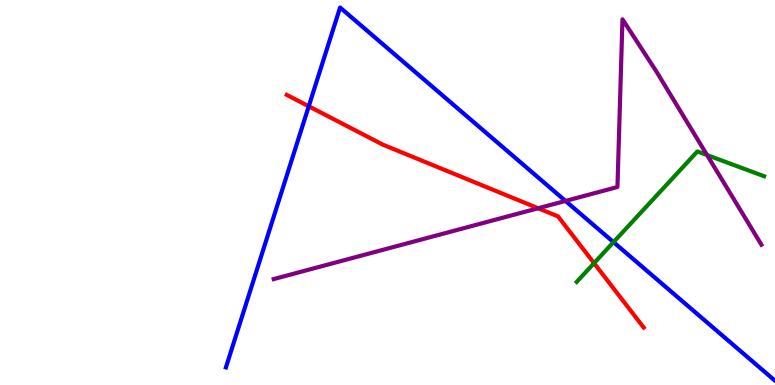[{'lines': ['blue', 'red'], 'intersections': [{'x': 3.98, 'y': 7.24}]}, {'lines': ['green', 'red'], 'intersections': [{'x': 7.67, 'y': 3.16}]}, {'lines': ['purple', 'red'], 'intersections': [{'x': 6.94, 'y': 4.59}]}, {'lines': ['blue', 'green'], 'intersections': [{'x': 7.92, 'y': 3.71}]}, {'lines': ['blue', 'purple'], 'intersections': [{'x': 7.3, 'y': 4.78}]}, {'lines': ['green', 'purple'], 'intersections': [{'x': 9.12, 'y': 5.97}]}]